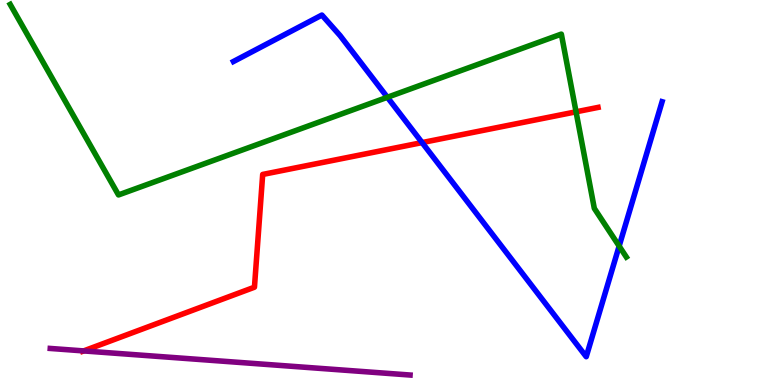[{'lines': ['blue', 'red'], 'intersections': [{'x': 5.45, 'y': 6.3}]}, {'lines': ['green', 'red'], 'intersections': [{'x': 7.43, 'y': 7.1}]}, {'lines': ['purple', 'red'], 'intersections': [{'x': 1.08, 'y': 0.885}]}, {'lines': ['blue', 'green'], 'intersections': [{'x': 5.0, 'y': 7.47}, {'x': 7.99, 'y': 3.61}]}, {'lines': ['blue', 'purple'], 'intersections': []}, {'lines': ['green', 'purple'], 'intersections': []}]